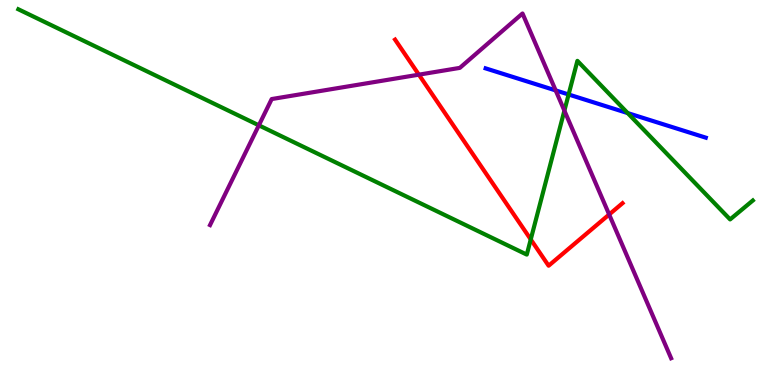[{'lines': ['blue', 'red'], 'intersections': []}, {'lines': ['green', 'red'], 'intersections': [{'x': 6.85, 'y': 3.78}]}, {'lines': ['purple', 'red'], 'intersections': [{'x': 5.4, 'y': 8.06}, {'x': 7.86, 'y': 4.43}]}, {'lines': ['blue', 'green'], 'intersections': [{'x': 7.34, 'y': 7.55}, {'x': 8.1, 'y': 7.06}]}, {'lines': ['blue', 'purple'], 'intersections': [{'x': 7.17, 'y': 7.65}]}, {'lines': ['green', 'purple'], 'intersections': [{'x': 3.34, 'y': 6.75}, {'x': 7.28, 'y': 7.13}]}]